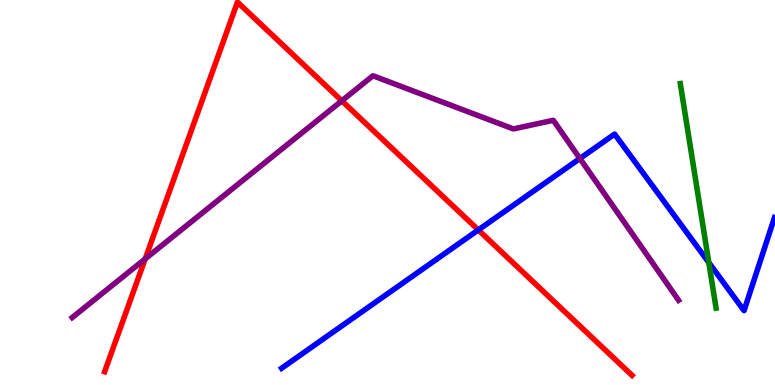[{'lines': ['blue', 'red'], 'intersections': [{'x': 6.17, 'y': 4.03}]}, {'lines': ['green', 'red'], 'intersections': []}, {'lines': ['purple', 'red'], 'intersections': [{'x': 1.87, 'y': 3.28}, {'x': 4.41, 'y': 7.38}]}, {'lines': ['blue', 'green'], 'intersections': [{'x': 9.15, 'y': 3.18}]}, {'lines': ['blue', 'purple'], 'intersections': [{'x': 7.48, 'y': 5.88}]}, {'lines': ['green', 'purple'], 'intersections': []}]